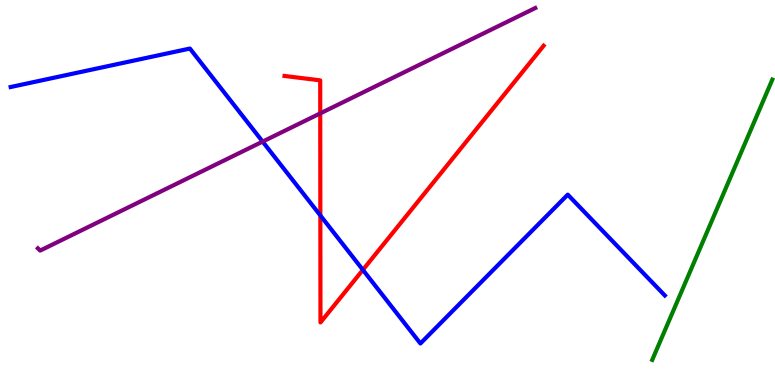[{'lines': ['blue', 'red'], 'intersections': [{'x': 4.13, 'y': 4.4}, {'x': 4.68, 'y': 2.99}]}, {'lines': ['green', 'red'], 'intersections': []}, {'lines': ['purple', 'red'], 'intersections': [{'x': 4.13, 'y': 7.06}]}, {'lines': ['blue', 'green'], 'intersections': []}, {'lines': ['blue', 'purple'], 'intersections': [{'x': 3.39, 'y': 6.32}]}, {'lines': ['green', 'purple'], 'intersections': []}]